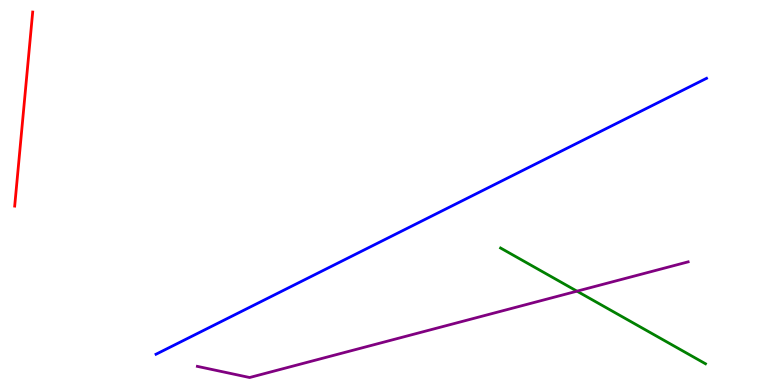[{'lines': ['blue', 'red'], 'intersections': []}, {'lines': ['green', 'red'], 'intersections': []}, {'lines': ['purple', 'red'], 'intersections': []}, {'lines': ['blue', 'green'], 'intersections': []}, {'lines': ['blue', 'purple'], 'intersections': []}, {'lines': ['green', 'purple'], 'intersections': [{'x': 7.44, 'y': 2.44}]}]